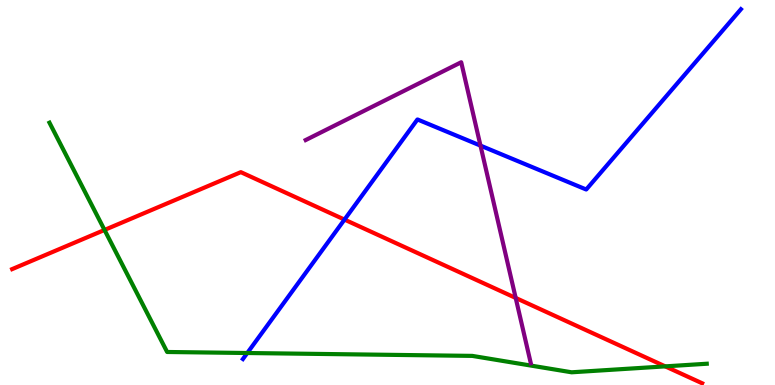[{'lines': ['blue', 'red'], 'intersections': [{'x': 4.45, 'y': 4.3}]}, {'lines': ['green', 'red'], 'intersections': [{'x': 1.35, 'y': 4.03}, {'x': 8.58, 'y': 0.484}]}, {'lines': ['purple', 'red'], 'intersections': [{'x': 6.65, 'y': 2.26}]}, {'lines': ['blue', 'green'], 'intersections': [{'x': 3.19, 'y': 0.831}]}, {'lines': ['blue', 'purple'], 'intersections': [{'x': 6.2, 'y': 6.22}]}, {'lines': ['green', 'purple'], 'intersections': []}]